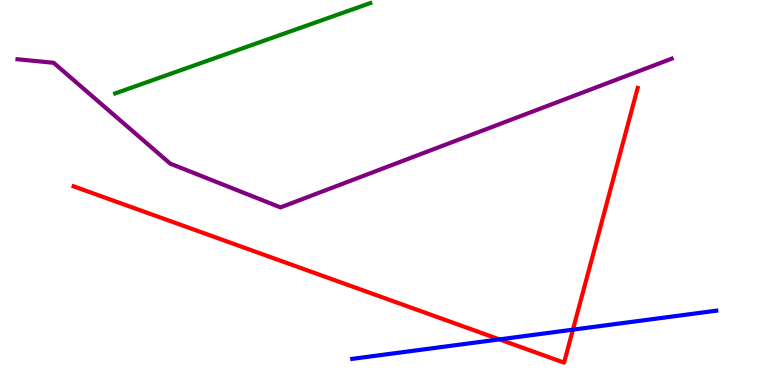[{'lines': ['blue', 'red'], 'intersections': [{'x': 6.44, 'y': 1.18}, {'x': 7.39, 'y': 1.44}]}, {'lines': ['green', 'red'], 'intersections': []}, {'lines': ['purple', 'red'], 'intersections': []}, {'lines': ['blue', 'green'], 'intersections': []}, {'lines': ['blue', 'purple'], 'intersections': []}, {'lines': ['green', 'purple'], 'intersections': []}]